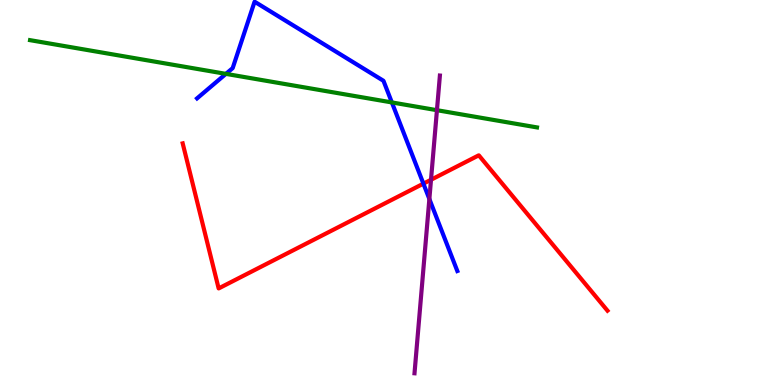[{'lines': ['blue', 'red'], 'intersections': [{'x': 5.46, 'y': 5.23}]}, {'lines': ['green', 'red'], 'intersections': []}, {'lines': ['purple', 'red'], 'intersections': [{'x': 5.56, 'y': 5.33}]}, {'lines': ['blue', 'green'], 'intersections': [{'x': 2.92, 'y': 8.08}, {'x': 5.06, 'y': 7.34}]}, {'lines': ['blue', 'purple'], 'intersections': [{'x': 5.54, 'y': 4.83}]}, {'lines': ['green', 'purple'], 'intersections': [{'x': 5.64, 'y': 7.14}]}]